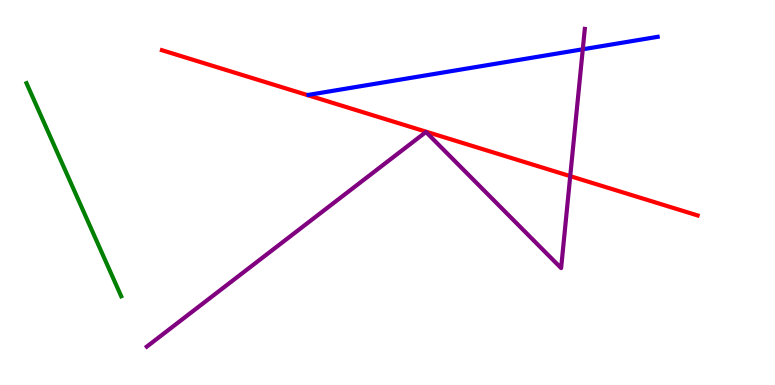[{'lines': ['blue', 'red'], 'intersections': []}, {'lines': ['green', 'red'], 'intersections': []}, {'lines': ['purple', 'red'], 'intersections': [{'x': 7.36, 'y': 5.42}]}, {'lines': ['blue', 'green'], 'intersections': []}, {'lines': ['blue', 'purple'], 'intersections': [{'x': 7.52, 'y': 8.72}]}, {'lines': ['green', 'purple'], 'intersections': []}]